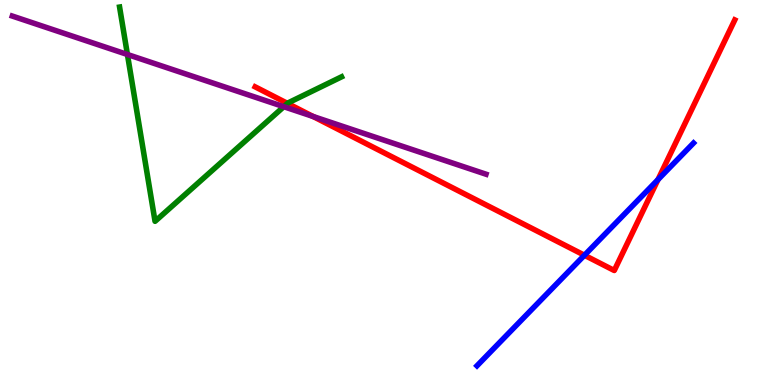[{'lines': ['blue', 'red'], 'intersections': [{'x': 7.54, 'y': 3.37}, {'x': 8.49, 'y': 5.34}]}, {'lines': ['green', 'red'], 'intersections': [{'x': 3.71, 'y': 7.31}]}, {'lines': ['purple', 'red'], 'intersections': [{'x': 4.04, 'y': 6.97}]}, {'lines': ['blue', 'green'], 'intersections': []}, {'lines': ['blue', 'purple'], 'intersections': []}, {'lines': ['green', 'purple'], 'intersections': [{'x': 1.64, 'y': 8.58}, {'x': 3.66, 'y': 7.23}]}]